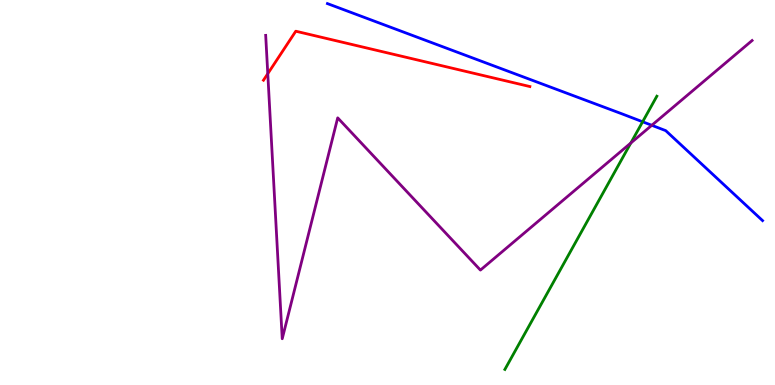[{'lines': ['blue', 'red'], 'intersections': []}, {'lines': ['green', 'red'], 'intersections': []}, {'lines': ['purple', 'red'], 'intersections': [{'x': 3.46, 'y': 8.09}]}, {'lines': ['blue', 'green'], 'intersections': [{'x': 8.29, 'y': 6.84}]}, {'lines': ['blue', 'purple'], 'intersections': [{'x': 8.41, 'y': 6.75}]}, {'lines': ['green', 'purple'], 'intersections': [{'x': 8.14, 'y': 6.29}]}]